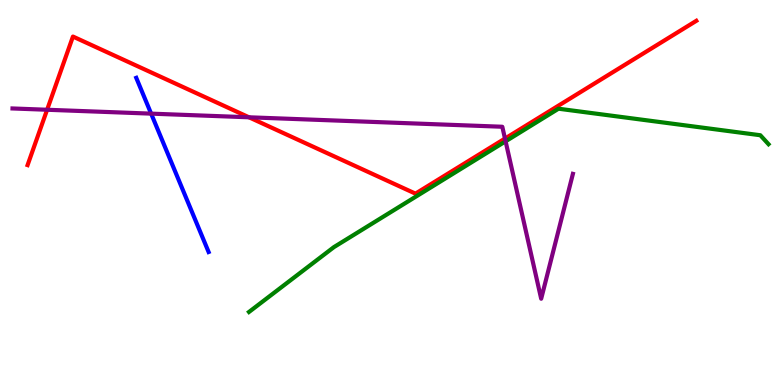[{'lines': ['blue', 'red'], 'intersections': []}, {'lines': ['green', 'red'], 'intersections': []}, {'lines': ['purple', 'red'], 'intersections': [{'x': 0.608, 'y': 7.15}, {'x': 3.21, 'y': 6.95}, {'x': 6.52, 'y': 6.4}]}, {'lines': ['blue', 'green'], 'intersections': []}, {'lines': ['blue', 'purple'], 'intersections': [{'x': 1.95, 'y': 7.05}]}, {'lines': ['green', 'purple'], 'intersections': [{'x': 6.52, 'y': 6.33}]}]